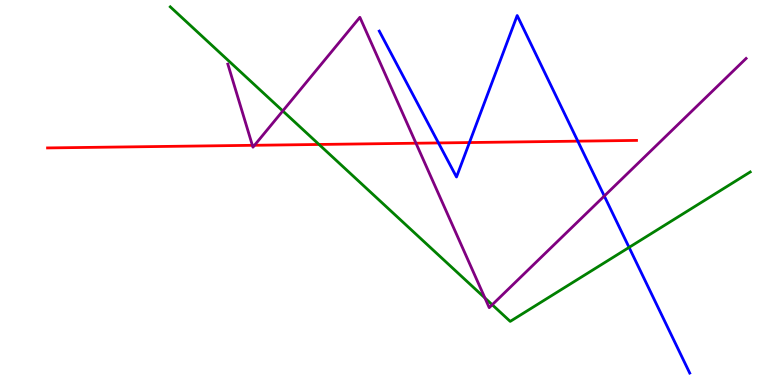[{'lines': ['blue', 'red'], 'intersections': [{'x': 5.66, 'y': 6.29}, {'x': 6.06, 'y': 6.3}, {'x': 7.46, 'y': 6.33}]}, {'lines': ['green', 'red'], 'intersections': [{'x': 4.12, 'y': 6.25}]}, {'lines': ['purple', 'red'], 'intersections': [{'x': 3.26, 'y': 6.23}, {'x': 3.28, 'y': 6.23}, {'x': 5.37, 'y': 6.28}]}, {'lines': ['blue', 'green'], 'intersections': [{'x': 8.12, 'y': 3.57}]}, {'lines': ['blue', 'purple'], 'intersections': [{'x': 7.8, 'y': 4.91}]}, {'lines': ['green', 'purple'], 'intersections': [{'x': 3.65, 'y': 7.12}, {'x': 6.26, 'y': 2.26}, {'x': 6.35, 'y': 2.08}]}]